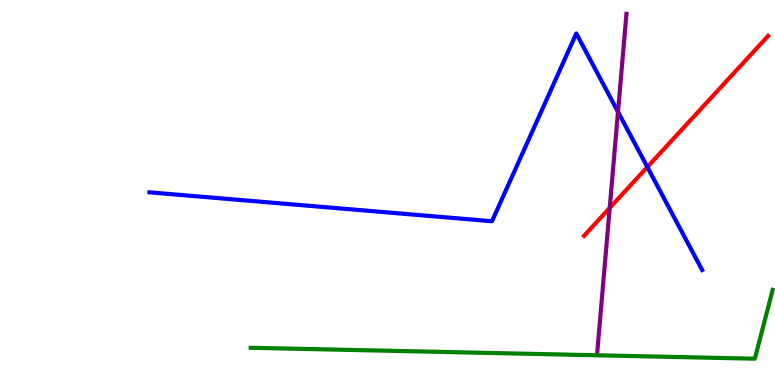[{'lines': ['blue', 'red'], 'intersections': [{'x': 8.35, 'y': 5.66}]}, {'lines': ['green', 'red'], 'intersections': []}, {'lines': ['purple', 'red'], 'intersections': [{'x': 7.87, 'y': 4.6}]}, {'lines': ['blue', 'green'], 'intersections': []}, {'lines': ['blue', 'purple'], 'intersections': [{'x': 7.97, 'y': 7.09}]}, {'lines': ['green', 'purple'], 'intersections': []}]